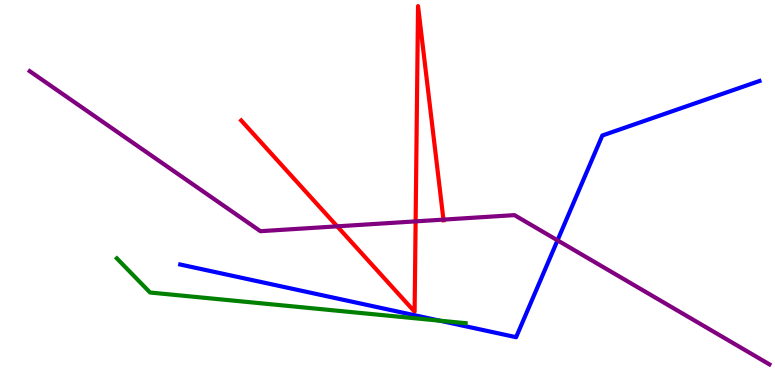[{'lines': ['blue', 'red'], 'intersections': []}, {'lines': ['green', 'red'], 'intersections': []}, {'lines': ['purple', 'red'], 'intersections': [{'x': 4.35, 'y': 4.12}, {'x': 5.36, 'y': 4.25}, {'x': 5.72, 'y': 4.3}]}, {'lines': ['blue', 'green'], 'intersections': [{'x': 5.67, 'y': 1.67}]}, {'lines': ['blue', 'purple'], 'intersections': [{'x': 7.19, 'y': 3.76}]}, {'lines': ['green', 'purple'], 'intersections': []}]